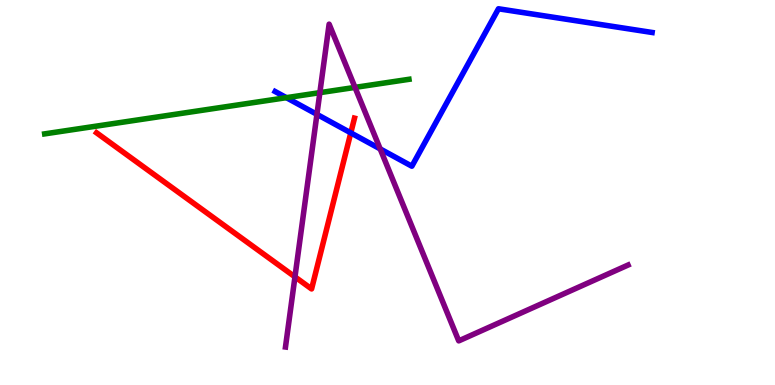[{'lines': ['blue', 'red'], 'intersections': [{'x': 4.53, 'y': 6.55}]}, {'lines': ['green', 'red'], 'intersections': []}, {'lines': ['purple', 'red'], 'intersections': [{'x': 3.81, 'y': 2.81}]}, {'lines': ['blue', 'green'], 'intersections': [{'x': 3.7, 'y': 7.46}]}, {'lines': ['blue', 'purple'], 'intersections': [{'x': 4.09, 'y': 7.03}, {'x': 4.91, 'y': 6.13}]}, {'lines': ['green', 'purple'], 'intersections': [{'x': 4.13, 'y': 7.59}, {'x': 4.58, 'y': 7.73}]}]